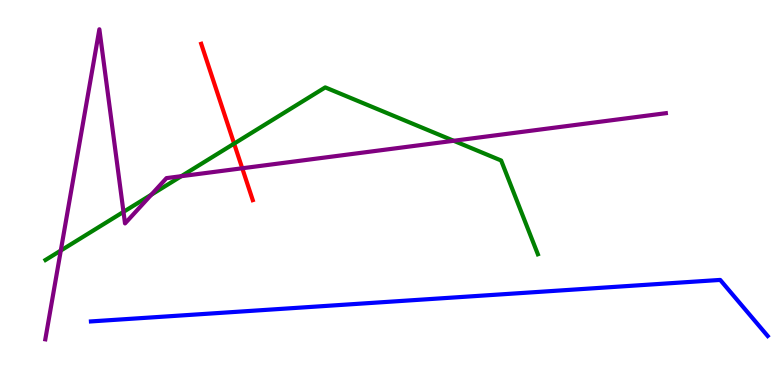[{'lines': ['blue', 'red'], 'intersections': []}, {'lines': ['green', 'red'], 'intersections': [{'x': 3.02, 'y': 6.27}]}, {'lines': ['purple', 'red'], 'intersections': [{'x': 3.13, 'y': 5.63}]}, {'lines': ['blue', 'green'], 'intersections': []}, {'lines': ['blue', 'purple'], 'intersections': []}, {'lines': ['green', 'purple'], 'intersections': [{'x': 0.784, 'y': 3.49}, {'x': 1.59, 'y': 4.5}, {'x': 1.95, 'y': 4.94}, {'x': 2.34, 'y': 5.42}, {'x': 5.85, 'y': 6.34}]}]